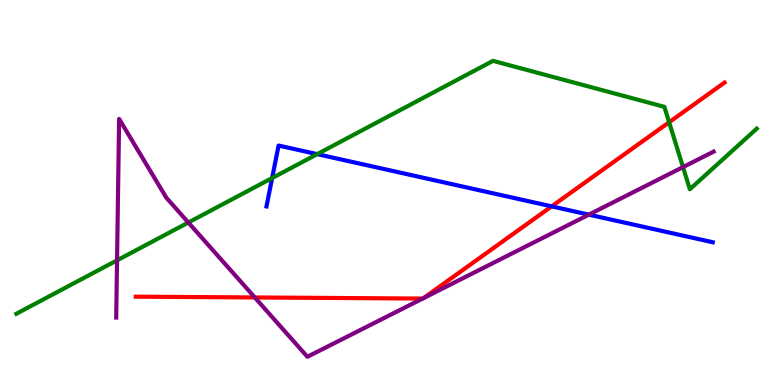[{'lines': ['blue', 'red'], 'intersections': [{'x': 7.12, 'y': 4.64}]}, {'lines': ['green', 'red'], 'intersections': [{'x': 8.63, 'y': 6.82}]}, {'lines': ['purple', 'red'], 'intersections': [{'x': 3.29, 'y': 2.27}, {'x': 5.45, 'y': 2.25}, {'x': 5.46, 'y': 2.26}]}, {'lines': ['blue', 'green'], 'intersections': [{'x': 3.51, 'y': 5.38}, {'x': 4.09, 'y': 6.0}]}, {'lines': ['blue', 'purple'], 'intersections': [{'x': 7.6, 'y': 4.42}]}, {'lines': ['green', 'purple'], 'intersections': [{'x': 1.51, 'y': 3.24}, {'x': 2.43, 'y': 4.22}, {'x': 8.81, 'y': 5.66}]}]